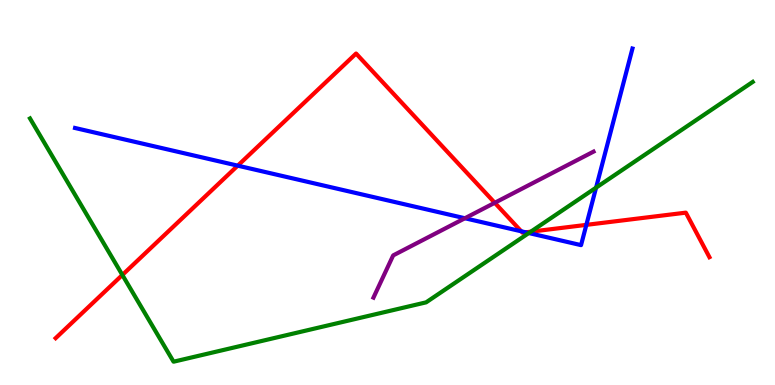[{'lines': ['blue', 'red'], 'intersections': [{'x': 3.07, 'y': 5.7}, {'x': 6.73, 'y': 3.99}, {'x': 6.78, 'y': 3.97}, {'x': 7.57, 'y': 4.16}]}, {'lines': ['green', 'red'], 'intersections': [{'x': 1.58, 'y': 2.86}, {'x': 6.85, 'y': 3.98}]}, {'lines': ['purple', 'red'], 'intersections': [{'x': 6.38, 'y': 4.73}]}, {'lines': ['blue', 'green'], 'intersections': [{'x': 6.82, 'y': 3.95}, {'x': 7.69, 'y': 5.13}]}, {'lines': ['blue', 'purple'], 'intersections': [{'x': 6.0, 'y': 4.33}]}, {'lines': ['green', 'purple'], 'intersections': []}]